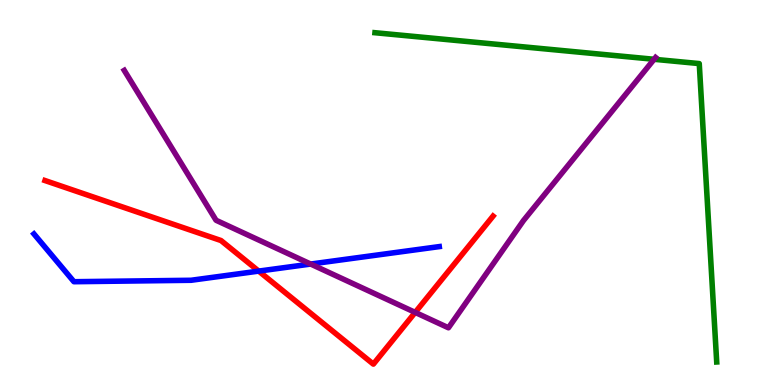[{'lines': ['blue', 'red'], 'intersections': [{'x': 3.34, 'y': 2.96}]}, {'lines': ['green', 'red'], 'intersections': []}, {'lines': ['purple', 'red'], 'intersections': [{'x': 5.36, 'y': 1.89}]}, {'lines': ['blue', 'green'], 'intersections': []}, {'lines': ['blue', 'purple'], 'intersections': [{'x': 4.01, 'y': 3.14}]}, {'lines': ['green', 'purple'], 'intersections': [{'x': 8.44, 'y': 8.46}]}]